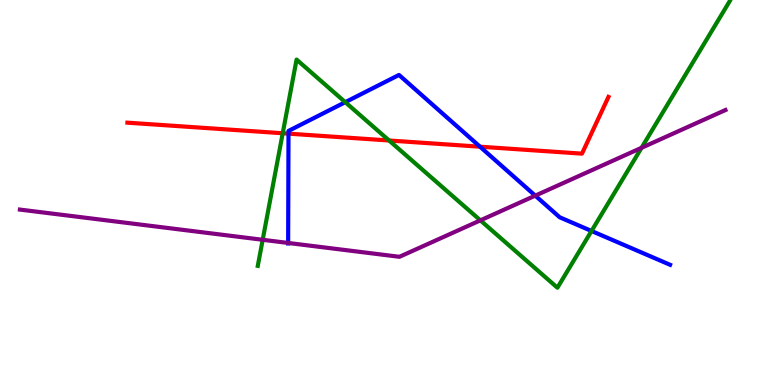[{'lines': ['blue', 'red'], 'intersections': [{'x': 3.72, 'y': 6.53}, {'x': 6.19, 'y': 6.19}]}, {'lines': ['green', 'red'], 'intersections': [{'x': 3.65, 'y': 6.54}, {'x': 5.02, 'y': 6.35}]}, {'lines': ['purple', 'red'], 'intersections': []}, {'lines': ['blue', 'green'], 'intersections': [{'x': 4.46, 'y': 7.35}, {'x': 7.63, 'y': 4.0}]}, {'lines': ['blue', 'purple'], 'intersections': [{'x': 3.72, 'y': 3.69}, {'x': 6.91, 'y': 4.92}]}, {'lines': ['green', 'purple'], 'intersections': [{'x': 3.39, 'y': 3.77}, {'x': 6.2, 'y': 4.28}, {'x': 8.28, 'y': 6.16}]}]